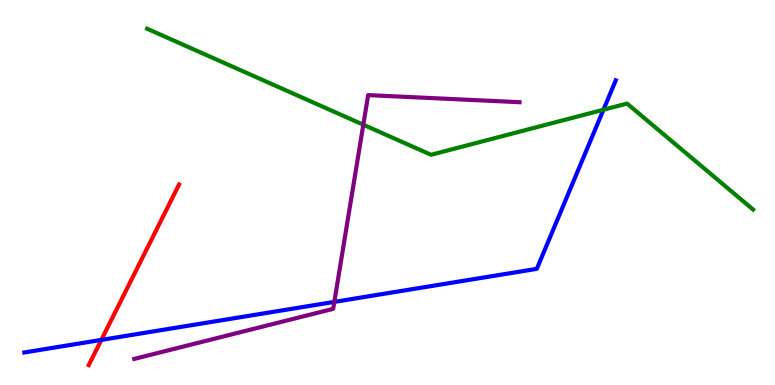[{'lines': ['blue', 'red'], 'intersections': [{'x': 1.31, 'y': 1.17}]}, {'lines': ['green', 'red'], 'intersections': []}, {'lines': ['purple', 'red'], 'intersections': []}, {'lines': ['blue', 'green'], 'intersections': [{'x': 7.79, 'y': 7.15}]}, {'lines': ['blue', 'purple'], 'intersections': [{'x': 4.31, 'y': 2.16}]}, {'lines': ['green', 'purple'], 'intersections': [{'x': 4.69, 'y': 6.76}]}]